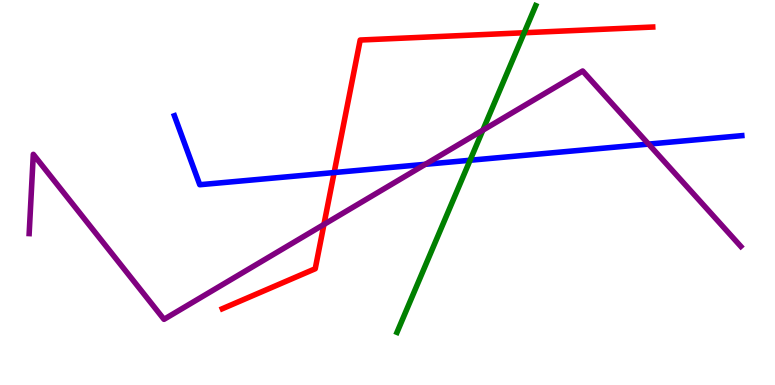[{'lines': ['blue', 'red'], 'intersections': [{'x': 4.31, 'y': 5.52}]}, {'lines': ['green', 'red'], 'intersections': [{'x': 6.76, 'y': 9.15}]}, {'lines': ['purple', 'red'], 'intersections': [{'x': 4.18, 'y': 4.17}]}, {'lines': ['blue', 'green'], 'intersections': [{'x': 6.07, 'y': 5.84}]}, {'lines': ['blue', 'purple'], 'intersections': [{'x': 5.49, 'y': 5.73}, {'x': 8.37, 'y': 6.26}]}, {'lines': ['green', 'purple'], 'intersections': [{'x': 6.23, 'y': 6.62}]}]